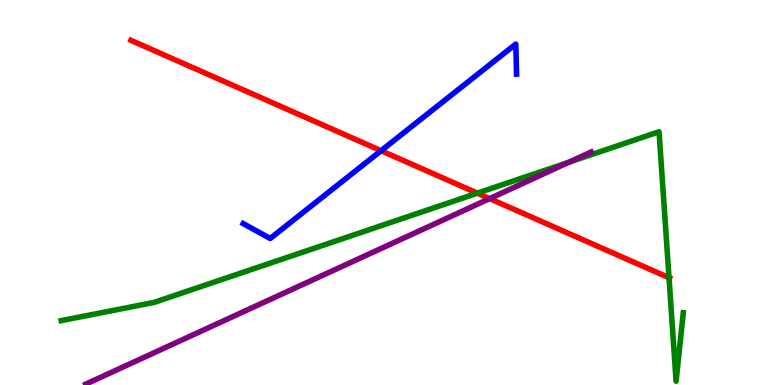[{'lines': ['blue', 'red'], 'intersections': [{'x': 4.92, 'y': 6.09}]}, {'lines': ['green', 'red'], 'intersections': [{'x': 6.16, 'y': 4.98}, {'x': 8.63, 'y': 2.79}]}, {'lines': ['purple', 'red'], 'intersections': [{'x': 6.32, 'y': 4.84}]}, {'lines': ['blue', 'green'], 'intersections': []}, {'lines': ['blue', 'purple'], 'intersections': []}, {'lines': ['green', 'purple'], 'intersections': [{'x': 7.34, 'y': 5.79}]}]